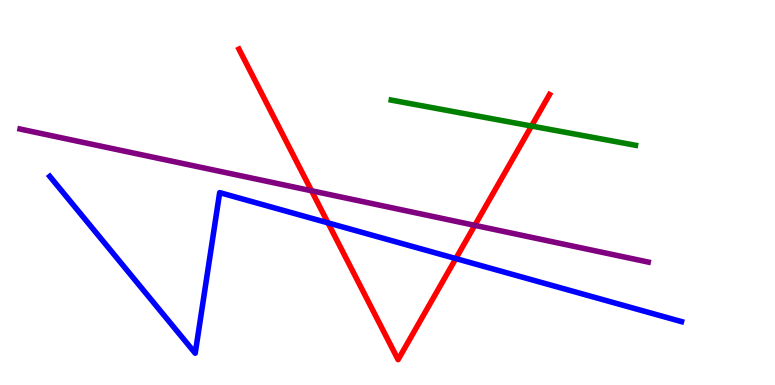[{'lines': ['blue', 'red'], 'intersections': [{'x': 4.23, 'y': 4.21}, {'x': 5.88, 'y': 3.28}]}, {'lines': ['green', 'red'], 'intersections': [{'x': 6.86, 'y': 6.73}]}, {'lines': ['purple', 'red'], 'intersections': [{'x': 4.02, 'y': 5.04}, {'x': 6.13, 'y': 4.15}]}, {'lines': ['blue', 'green'], 'intersections': []}, {'lines': ['blue', 'purple'], 'intersections': []}, {'lines': ['green', 'purple'], 'intersections': []}]